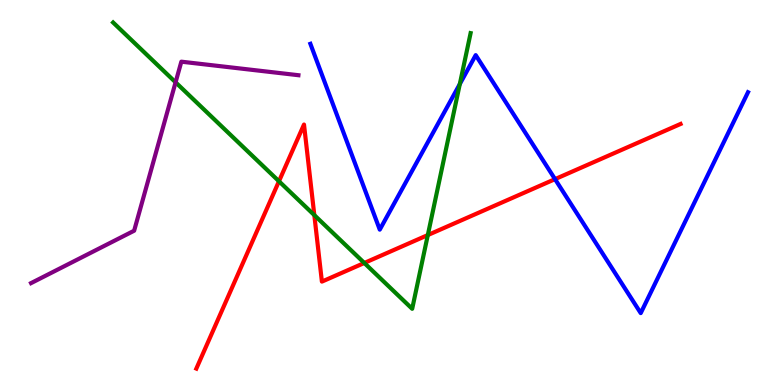[{'lines': ['blue', 'red'], 'intersections': [{'x': 7.16, 'y': 5.35}]}, {'lines': ['green', 'red'], 'intersections': [{'x': 3.6, 'y': 5.29}, {'x': 4.06, 'y': 4.41}, {'x': 4.7, 'y': 3.17}, {'x': 5.52, 'y': 3.89}]}, {'lines': ['purple', 'red'], 'intersections': []}, {'lines': ['blue', 'green'], 'intersections': [{'x': 5.93, 'y': 7.82}]}, {'lines': ['blue', 'purple'], 'intersections': []}, {'lines': ['green', 'purple'], 'intersections': [{'x': 2.27, 'y': 7.86}]}]